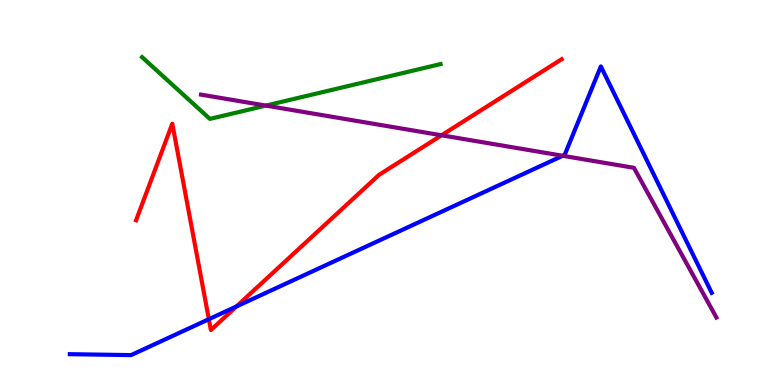[{'lines': ['blue', 'red'], 'intersections': [{'x': 2.7, 'y': 1.71}, {'x': 3.05, 'y': 2.04}]}, {'lines': ['green', 'red'], 'intersections': []}, {'lines': ['purple', 'red'], 'intersections': [{'x': 5.7, 'y': 6.49}]}, {'lines': ['blue', 'green'], 'intersections': []}, {'lines': ['blue', 'purple'], 'intersections': [{'x': 7.26, 'y': 5.95}]}, {'lines': ['green', 'purple'], 'intersections': [{'x': 3.43, 'y': 7.26}]}]